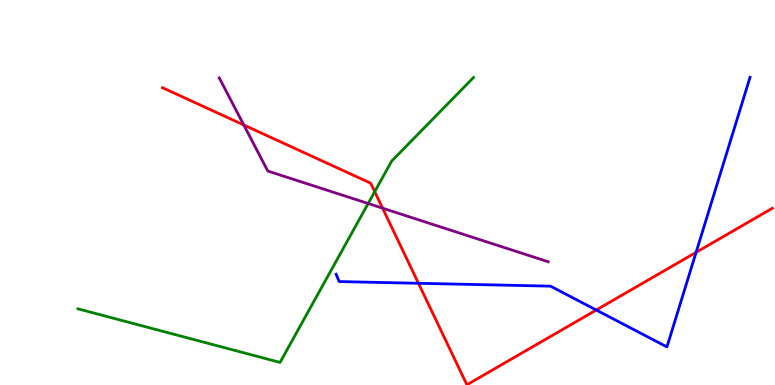[{'lines': ['blue', 'red'], 'intersections': [{'x': 5.4, 'y': 2.64}, {'x': 7.69, 'y': 1.95}, {'x': 8.98, 'y': 3.45}]}, {'lines': ['green', 'red'], 'intersections': [{'x': 4.83, 'y': 5.02}]}, {'lines': ['purple', 'red'], 'intersections': [{'x': 3.15, 'y': 6.75}, {'x': 4.94, 'y': 4.59}]}, {'lines': ['blue', 'green'], 'intersections': []}, {'lines': ['blue', 'purple'], 'intersections': []}, {'lines': ['green', 'purple'], 'intersections': [{'x': 4.75, 'y': 4.71}]}]